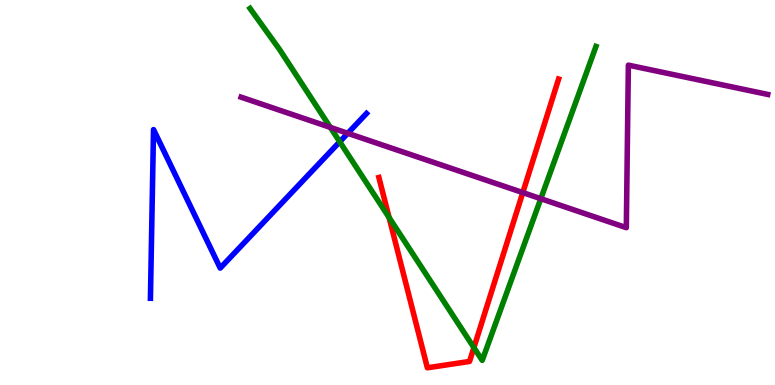[{'lines': ['blue', 'red'], 'intersections': []}, {'lines': ['green', 'red'], 'intersections': [{'x': 5.02, 'y': 4.35}, {'x': 6.11, 'y': 0.971}]}, {'lines': ['purple', 'red'], 'intersections': [{'x': 6.75, 'y': 5.0}]}, {'lines': ['blue', 'green'], 'intersections': [{'x': 4.38, 'y': 6.32}]}, {'lines': ['blue', 'purple'], 'intersections': [{'x': 4.49, 'y': 6.54}]}, {'lines': ['green', 'purple'], 'intersections': [{'x': 4.26, 'y': 6.69}, {'x': 6.98, 'y': 4.84}]}]